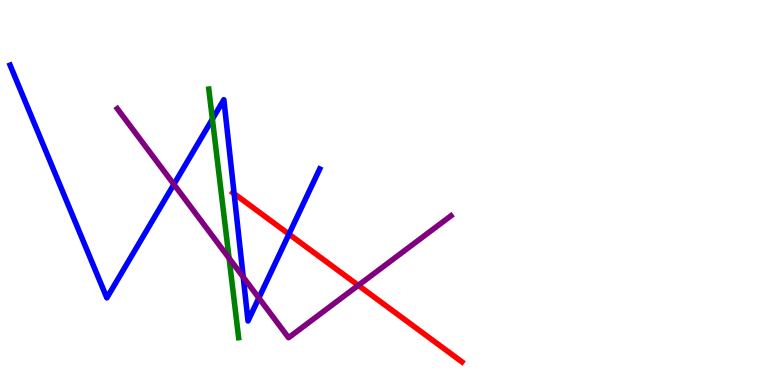[{'lines': ['blue', 'red'], 'intersections': [{'x': 3.02, 'y': 4.97}, {'x': 3.73, 'y': 3.92}]}, {'lines': ['green', 'red'], 'intersections': []}, {'lines': ['purple', 'red'], 'intersections': [{'x': 4.62, 'y': 2.59}]}, {'lines': ['blue', 'green'], 'intersections': [{'x': 2.74, 'y': 6.91}]}, {'lines': ['blue', 'purple'], 'intersections': [{'x': 2.24, 'y': 5.21}, {'x': 3.14, 'y': 2.8}, {'x': 3.34, 'y': 2.26}]}, {'lines': ['green', 'purple'], 'intersections': [{'x': 2.96, 'y': 3.29}]}]